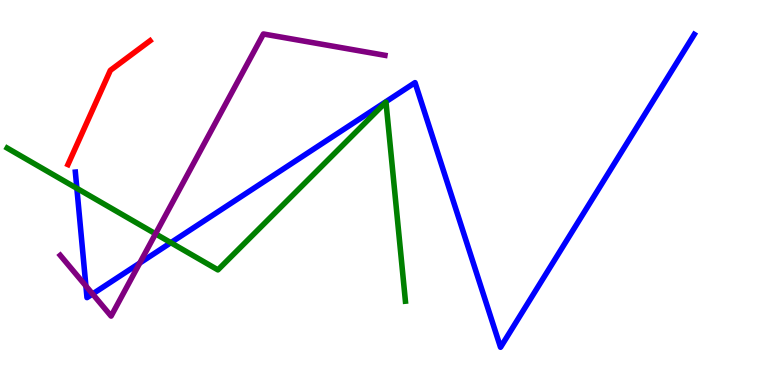[{'lines': ['blue', 'red'], 'intersections': []}, {'lines': ['green', 'red'], 'intersections': []}, {'lines': ['purple', 'red'], 'intersections': []}, {'lines': ['blue', 'green'], 'intersections': [{'x': 0.992, 'y': 5.11}, {'x': 2.2, 'y': 3.7}]}, {'lines': ['blue', 'purple'], 'intersections': [{'x': 1.11, 'y': 2.57}, {'x': 1.19, 'y': 2.36}, {'x': 1.8, 'y': 3.17}]}, {'lines': ['green', 'purple'], 'intersections': [{'x': 2.01, 'y': 3.93}]}]